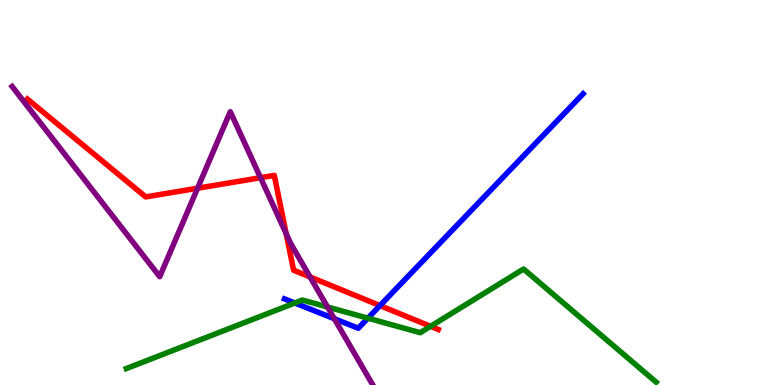[{'lines': ['blue', 'red'], 'intersections': [{'x': 4.9, 'y': 2.06}]}, {'lines': ['green', 'red'], 'intersections': [{'x': 5.56, 'y': 1.52}]}, {'lines': ['purple', 'red'], 'intersections': [{'x': 2.55, 'y': 5.11}, {'x': 3.36, 'y': 5.38}, {'x': 3.69, 'y': 3.93}, {'x': 4.0, 'y': 2.81}]}, {'lines': ['blue', 'green'], 'intersections': [{'x': 3.8, 'y': 2.13}, {'x': 4.75, 'y': 1.74}]}, {'lines': ['blue', 'purple'], 'intersections': [{'x': 4.31, 'y': 1.72}]}, {'lines': ['green', 'purple'], 'intersections': [{'x': 4.23, 'y': 2.03}]}]